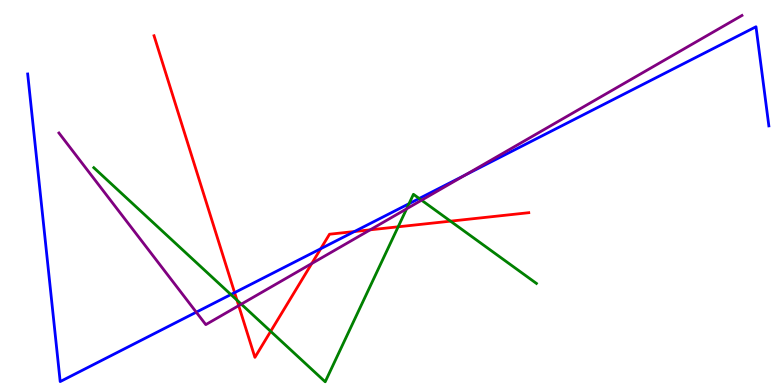[{'lines': ['blue', 'red'], 'intersections': [{'x': 3.03, 'y': 2.4}, {'x': 4.14, 'y': 3.54}, {'x': 4.57, 'y': 3.99}]}, {'lines': ['green', 'red'], 'intersections': [{'x': 3.06, 'y': 2.2}, {'x': 3.49, 'y': 1.39}, {'x': 5.14, 'y': 4.11}, {'x': 5.81, 'y': 4.26}]}, {'lines': ['purple', 'red'], 'intersections': [{'x': 3.08, 'y': 2.06}, {'x': 4.02, 'y': 3.16}, {'x': 4.78, 'y': 4.03}]}, {'lines': ['blue', 'green'], 'intersections': [{'x': 2.98, 'y': 2.35}, {'x': 5.28, 'y': 4.71}, {'x': 5.41, 'y': 4.84}]}, {'lines': ['blue', 'purple'], 'intersections': [{'x': 2.53, 'y': 1.89}, {'x': 6.0, 'y': 5.45}]}, {'lines': ['green', 'purple'], 'intersections': [{'x': 3.11, 'y': 2.1}, {'x': 5.25, 'y': 4.58}, {'x': 5.44, 'y': 4.8}]}]